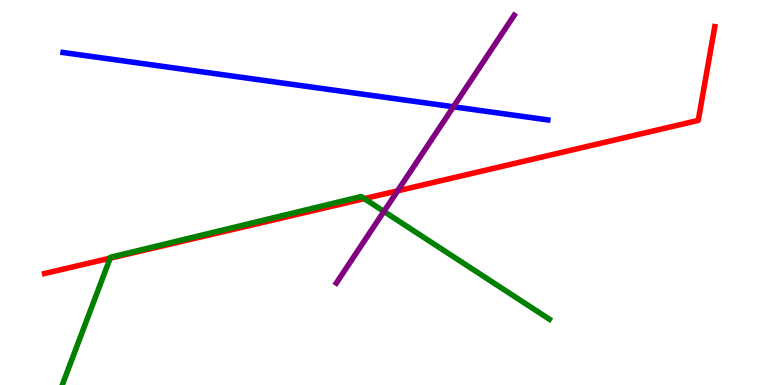[{'lines': ['blue', 'red'], 'intersections': []}, {'lines': ['green', 'red'], 'intersections': [{'x': 1.42, 'y': 3.29}, {'x': 4.7, 'y': 4.84}]}, {'lines': ['purple', 'red'], 'intersections': [{'x': 5.13, 'y': 5.04}]}, {'lines': ['blue', 'green'], 'intersections': []}, {'lines': ['blue', 'purple'], 'intersections': [{'x': 5.85, 'y': 7.23}]}, {'lines': ['green', 'purple'], 'intersections': [{'x': 4.95, 'y': 4.51}]}]